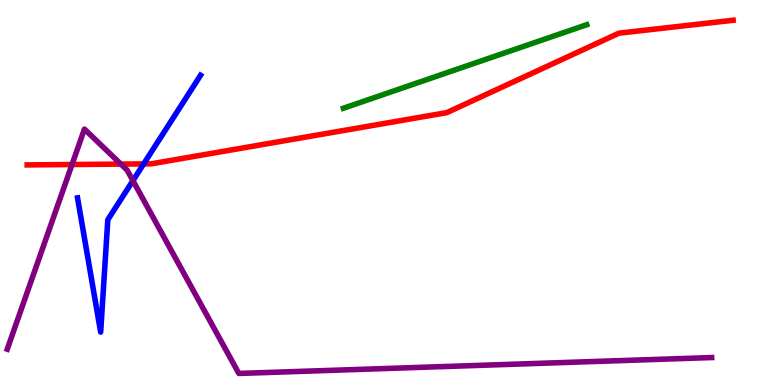[{'lines': ['blue', 'red'], 'intersections': [{'x': 1.85, 'y': 5.74}]}, {'lines': ['green', 'red'], 'intersections': []}, {'lines': ['purple', 'red'], 'intersections': [{'x': 0.929, 'y': 5.73}, {'x': 1.56, 'y': 5.74}]}, {'lines': ['blue', 'green'], 'intersections': []}, {'lines': ['blue', 'purple'], 'intersections': [{'x': 1.72, 'y': 5.31}]}, {'lines': ['green', 'purple'], 'intersections': []}]